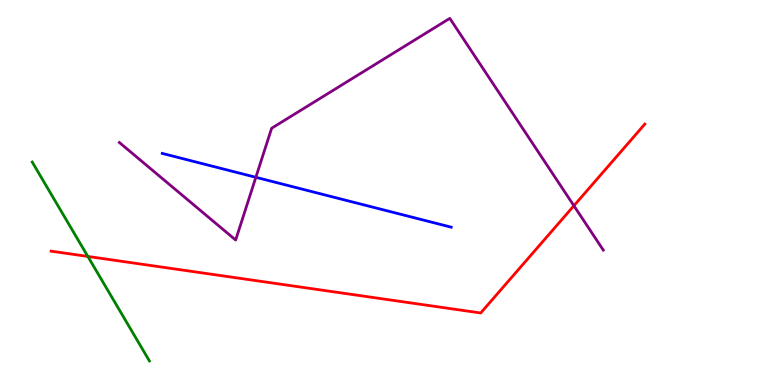[{'lines': ['blue', 'red'], 'intersections': []}, {'lines': ['green', 'red'], 'intersections': [{'x': 1.13, 'y': 3.34}]}, {'lines': ['purple', 'red'], 'intersections': [{'x': 7.41, 'y': 4.66}]}, {'lines': ['blue', 'green'], 'intersections': []}, {'lines': ['blue', 'purple'], 'intersections': [{'x': 3.3, 'y': 5.39}]}, {'lines': ['green', 'purple'], 'intersections': []}]